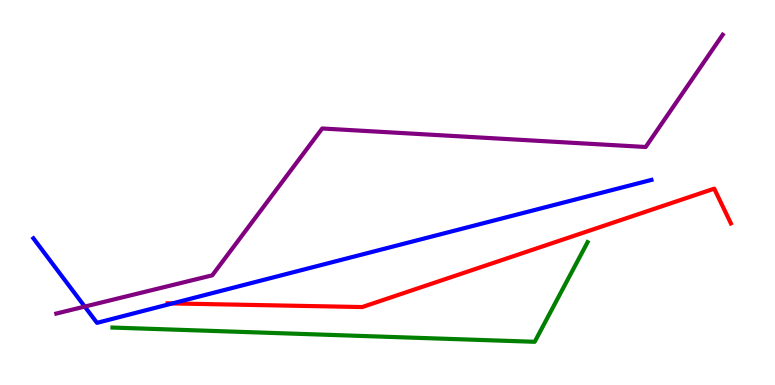[{'lines': ['blue', 'red'], 'intersections': [{'x': 2.22, 'y': 2.12}]}, {'lines': ['green', 'red'], 'intersections': []}, {'lines': ['purple', 'red'], 'intersections': []}, {'lines': ['blue', 'green'], 'intersections': []}, {'lines': ['blue', 'purple'], 'intersections': [{'x': 1.09, 'y': 2.04}]}, {'lines': ['green', 'purple'], 'intersections': []}]